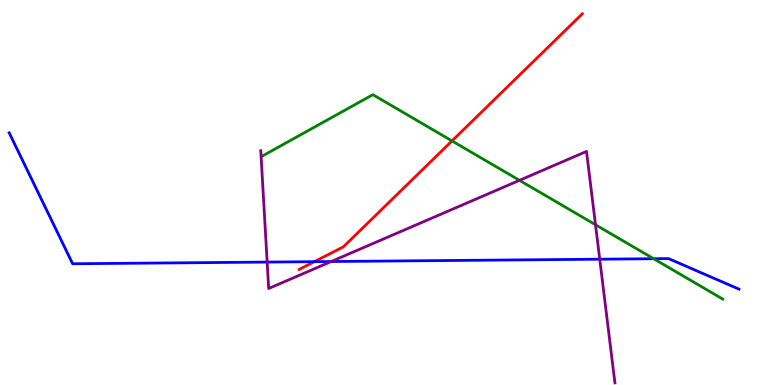[{'lines': ['blue', 'red'], 'intersections': [{'x': 4.06, 'y': 3.2}]}, {'lines': ['green', 'red'], 'intersections': [{'x': 5.83, 'y': 6.34}]}, {'lines': ['purple', 'red'], 'intersections': []}, {'lines': ['blue', 'green'], 'intersections': [{'x': 8.43, 'y': 3.28}]}, {'lines': ['blue', 'purple'], 'intersections': [{'x': 3.45, 'y': 3.19}, {'x': 4.27, 'y': 3.21}, {'x': 7.74, 'y': 3.27}]}, {'lines': ['green', 'purple'], 'intersections': [{'x': 6.7, 'y': 5.32}, {'x': 7.68, 'y': 4.16}]}]